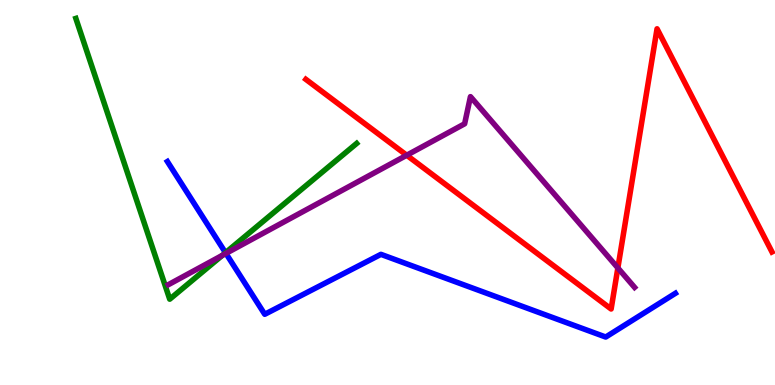[{'lines': ['blue', 'red'], 'intersections': []}, {'lines': ['green', 'red'], 'intersections': []}, {'lines': ['purple', 'red'], 'intersections': [{'x': 5.25, 'y': 5.97}, {'x': 7.97, 'y': 3.04}]}, {'lines': ['blue', 'green'], 'intersections': [{'x': 2.91, 'y': 3.44}]}, {'lines': ['blue', 'purple'], 'intersections': [{'x': 2.92, 'y': 3.42}]}, {'lines': ['green', 'purple'], 'intersections': [{'x': 2.87, 'y': 3.37}]}]